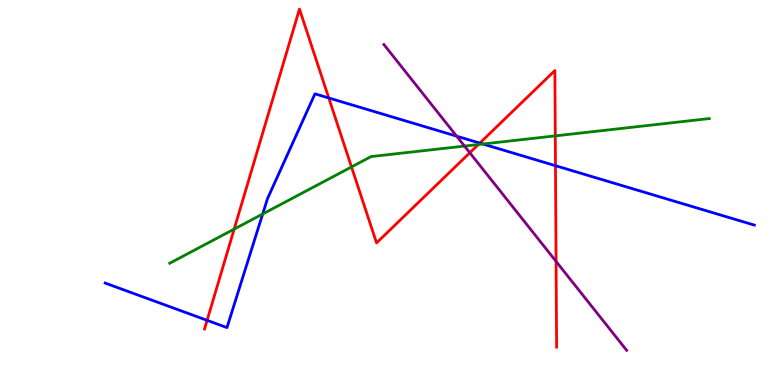[{'lines': ['blue', 'red'], 'intersections': [{'x': 2.67, 'y': 1.68}, {'x': 4.24, 'y': 7.46}, {'x': 6.19, 'y': 6.28}, {'x': 7.17, 'y': 5.7}]}, {'lines': ['green', 'red'], 'intersections': [{'x': 3.02, 'y': 4.05}, {'x': 4.54, 'y': 5.66}, {'x': 6.17, 'y': 6.25}, {'x': 7.16, 'y': 6.47}]}, {'lines': ['purple', 'red'], 'intersections': [{'x': 6.06, 'y': 6.03}, {'x': 7.18, 'y': 3.21}]}, {'lines': ['blue', 'green'], 'intersections': [{'x': 3.39, 'y': 4.44}, {'x': 6.23, 'y': 6.26}]}, {'lines': ['blue', 'purple'], 'intersections': [{'x': 5.89, 'y': 6.46}]}, {'lines': ['green', 'purple'], 'intersections': [{'x': 5.99, 'y': 6.21}]}]